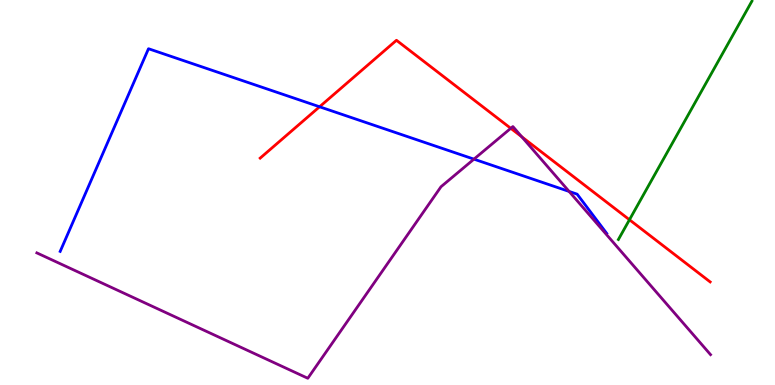[{'lines': ['blue', 'red'], 'intersections': [{'x': 4.12, 'y': 7.23}]}, {'lines': ['green', 'red'], 'intersections': [{'x': 8.12, 'y': 4.29}]}, {'lines': ['purple', 'red'], 'intersections': [{'x': 6.59, 'y': 6.67}, {'x': 6.73, 'y': 6.45}]}, {'lines': ['blue', 'green'], 'intersections': []}, {'lines': ['blue', 'purple'], 'intersections': [{'x': 6.12, 'y': 5.87}, {'x': 7.34, 'y': 5.03}]}, {'lines': ['green', 'purple'], 'intersections': []}]